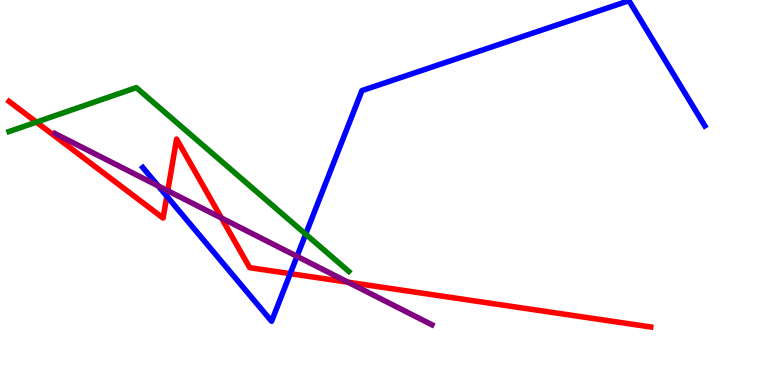[{'lines': ['blue', 'red'], 'intersections': [{'x': 2.15, 'y': 4.9}, {'x': 3.74, 'y': 2.89}]}, {'lines': ['green', 'red'], 'intersections': [{'x': 0.47, 'y': 6.83}]}, {'lines': ['purple', 'red'], 'intersections': [{'x': 2.16, 'y': 5.04}, {'x': 2.86, 'y': 4.34}, {'x': 4.49, 'y': 2.67}]}, {'lines': ['blue', 'green'], 'intersections': [{'x': 3.94, 'y': 3.92}]}, {'lines': ['blue', 'purple'], 'intersections': [{'x': 2.04, 'y': 5.17}, {'x': 3.83, 'y': 3.34}]}, {'lines': ['green', 'purple'], 'intersections': []}]